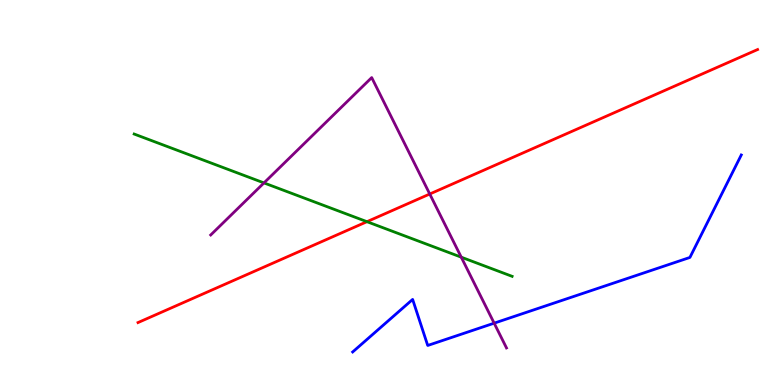[{'lines': ['blue', 'red'], 'intersections': []}, {'lines': ['green', 'red'], 'intersections': [{'x': 4.73, 'y': 4.24}]}, {'lines': ['purple', 'red'], 'intersections': [{'x': 5.55, 'y': 4.96}]}, {'lines': ['blue', 'green'], 'intersections': []}, {'lines': ['blue', 'purple'], 'intersections': [{'x': 6.38, 'y': 1.61}]}, {'lines': ['green', 'purple'], 'intersections': [{'x': 3.41, 'y': 5.25}, {'x': 5.95, 'y': 3.32}]}]